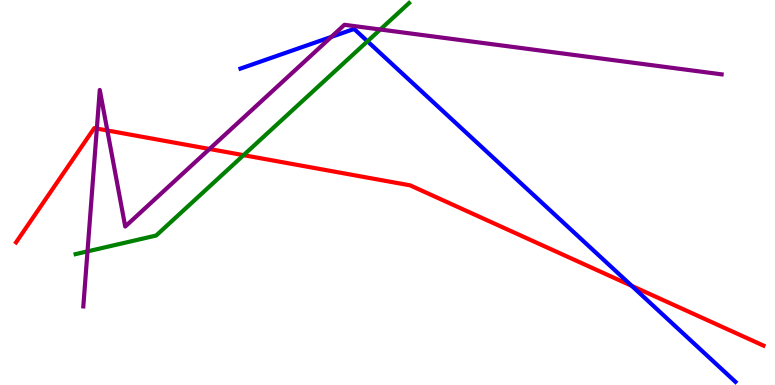[{'lines': ['blue', 'red'], 'intersections': [{'x': 8.15, 'y': 2.58}]}, {'lines': ['green', 'red'], 'intersections': [{'x': 3.14, 'y': 5.97}]}, {'lines': ['purple', 'red'], 'intersections': [{'x': 1.25, 'y': 6.66}, {'x': 1.38, 'y': 6.61}, {'x': 2.7, 'y': 6.13}]}, {'lines': ['blue', 'green'], 'intersections': [{'x': 4.74, 'y': 8.93}]}, {'lines': ['blue', 'purple'], 'intersections': [{'x': 4.27, 'y': 9.04}]}, {'lines': ['green', 'purple'], 'intersections': [{'x': 1.13, 'y': 3.47}, {'x': 4.91, 'y': 9.23}]}]